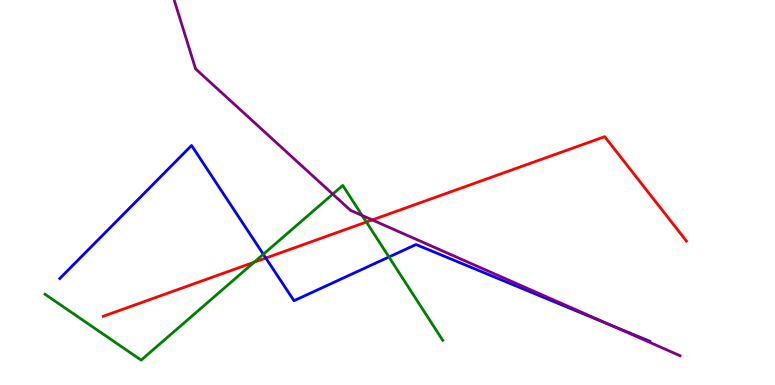[{'lines': ['blue', 'red'], 'intersections': [{'x': 3.43, 'y': 3.3}]}, {'lines': ['green', 'red'], 'intersections': [{'x': 3.28, 'y': 3.19}, {'x': 4.73, 'y': 4.23}]}, {'lines': ['purple', 'red'], 'intersections': [{'x': 4.8, 'y': 4.29}]}, {'lines': ['blue', 'green'], 'intersections': [{'x': 3.4, 'y': 3.4}, {'x': 5.02, 'y': 3.32}]}, {'lines': ['blue', 'purple'], 'intersections': [{'x': 7.88, 'y': 1.55}]}, {'lines': ['green', 'purple'], 'intersections': [{'x': 4.29, 'y': 4.96}, {'x': 4.67, 'y': 4.4}]}]